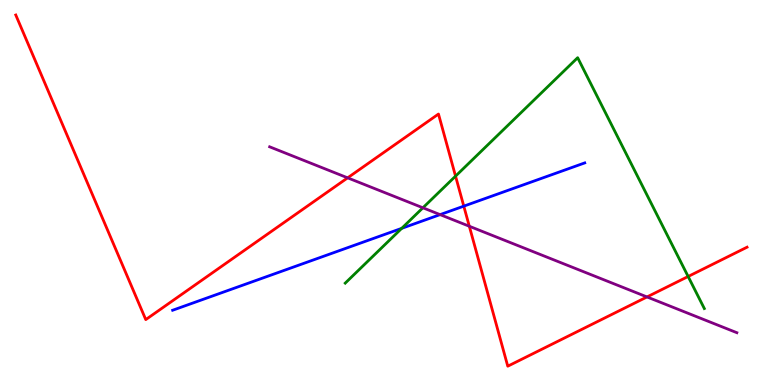[{'lines': ['blue', 'red'], 'intersections': [{'x': 5.98, 'y': 4.65}]}, {'lines': ['green', 'red'], 'intersections': [{'x': 5.88, 'y': 5.43}, {'x': 8.88, 'y': 2.82}]}, {'lines': ['purple', 'red'], 'intersections': [{'x': 4.49, 'y': 5.38}, {'x': 6.06, 'y': 4.12}, {'x': 8.35, 'y': 2.29}]}, {'lines': ['blue', 'green'], 'intersections': [{'x': 5.18, 'y': 4.07}]}, {'lines': ['blue', 'purple'], 'intersections': [{'x': 5.68, 'y': 4.43}]}, {'lines': ['green', 'purple'], 'intersections': [{'x': 5.46, 'y': 4.6}]}]